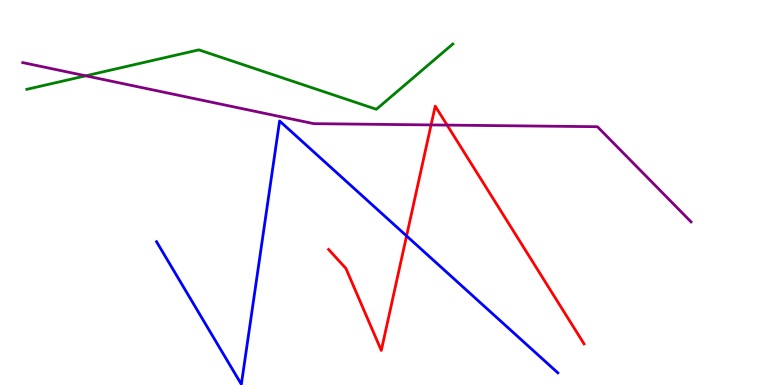[{'lines': ['blue', 'red'], 'intersections': [{'x': 5.25, 'y': 3.87}]}, {'lines': ['green', 'red'], 'intersections': []}, {'lines': ['purple', 'red'], 'intersections': [{'x': 5.56, 'y': 6.76}, {'x': 5.77, 'y': 6.75}]}, {'lines': ['blue', 'green'], 'intersections': []}, {'lines': ['blue', 'purple'], 'intersections': []}, {'lines': ['green', 'purple'], 'intersections': [{'x': 1.11, 'y': 8.03}]}]